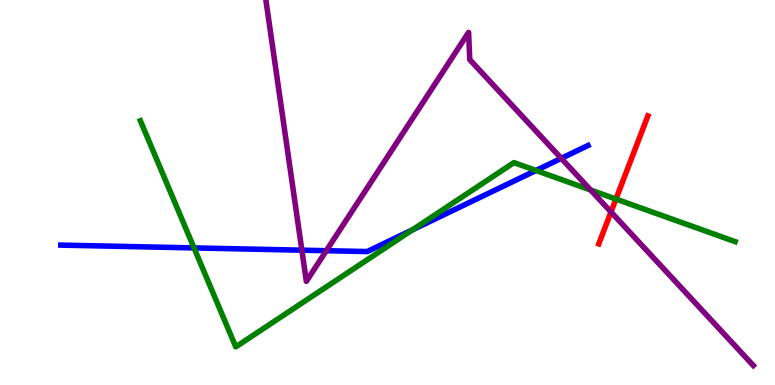[{'lines': ['blue', 'red'], 'intersections': []}, {'lines': ['green', 'red'], 'intersections': [{'x': 7.95, 'y': 4.83}]}, {'lines': ['purple', 'red'], 'intersections': [{'x': 7.88, 'y': 4.49}]}, {'lines': ['blue', 'green'], 'intersections': [{'x': 2.5, 'y': 3.56}, {'x': 5.32, 'y': 4.03}, {'x': 6.92, 'y': 5.57}]}, {'lines': ['blue', 'purple'], 'intersections': [{'x': 3.9, 'y': 3.5}, {'x': 4.21, 'y': 3.49}, {'x': 7.24, 'y': 5.89}]}, {'lines': ['green', 'purple'], 'intersections': [{'x': 7.62, 'y': 5.06}]}]